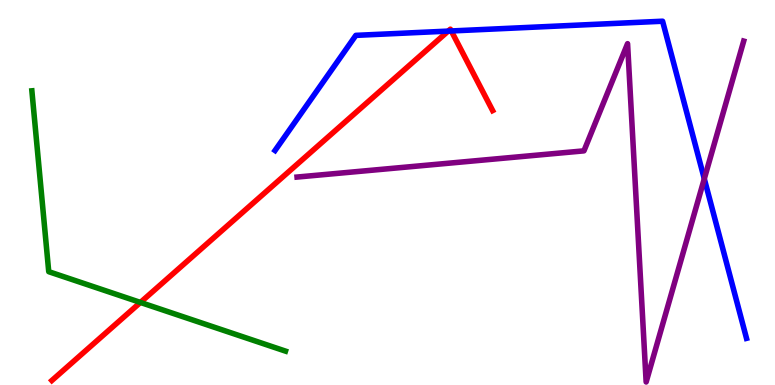[{'lines': ['blue', 'red'], 'intersections': [{'x': 5.78, 'y': 9.19}, {'x': 5.82, 'y': 9.2}]}, {'lines': ['green', 'red'], 'intersections': [{'x': 1.81, 'y': 2.14}]}, {'lines': ['purple', 'red'], 'intersections': []}, {'lines': ['blue', 'green'], 'intersections': []}, {'lines': ['blue', 'purple'], 'intersections': [{'x': 9.09, 'y': 5.36}]}, {'lines': ['green', 'purple'], 'intersections': []}]